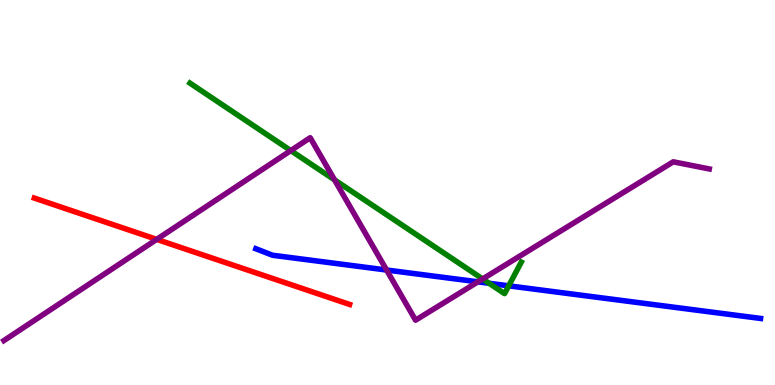[{'lines': ['blue', 'red'], 'intersections': []}, {'lines': ['green', 'red'], 'intersections': []}, {'lines': ['purple', 'red'], 'intersections': [{'x': 2.02, 'y': 3.78}]}, {'lines': ['blue', 'green'], 'intersections': [{'x': 6.31, 'y': 2.64}, {'x': 6.56, 'y': 2.58}]}, {'lines': ['blue', 'purple'], 'intersections': [{'x': 4.99, 'y': 2.99}, {'x': 6.17, 'y': 2.68}]}, {'lines': ['green', 'purple'], 'intersections': [{'x': 3.75, 'y': 6.09}, {'x': 4.32, 'y': 5.33}, {'x': 6.23, 'y': 2.75}]}]